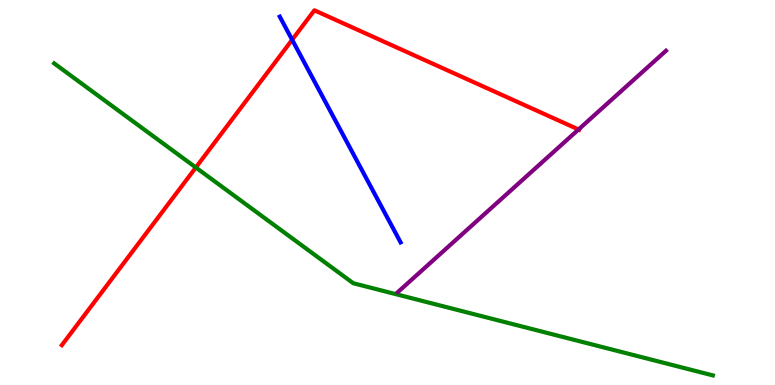[{'lines': ['blue', 'red'], 'intersections': [{'x': 3.77, 'y': 8.97}]}, {'lines': ['green', 'red'], 'intersections': [{'x': 2.53, 'y': 5.65}]}, {'lines': ['purple', 'red'], 'intersections': [{'x': 7.46, 'y': 6.64}]}, {'lines': ['blue', 'green'], 'intersections': []}, {'lines': ['blue', 'purple'], 'intersections': []}, {'lines': ['green', 'purple'], 'intersections': []}]